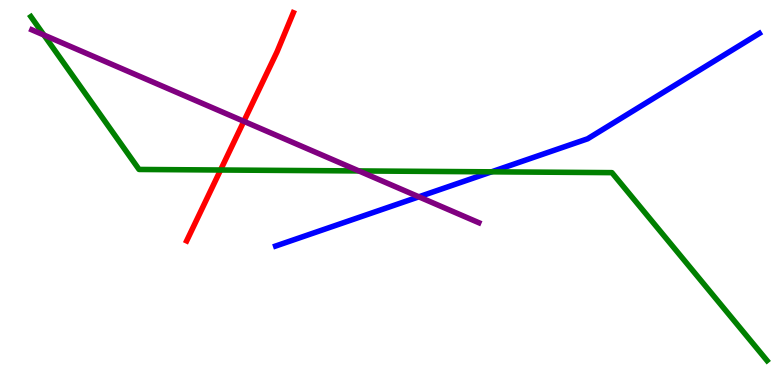[{'lines': ['blue', 'red'], 'intersections': []}, {'lines': ['green', 'red'], 'intersections': [{'x': 2.85, 'y': 5.58}]}, {'lines': ['purple', 'red'], 'intersections': [{'x': 3.15, 'y': 6.85}]}, {'lines': ['blue', 'green'], 'intersections': [{'x': 6.34, 'y': 5.54}]}, {'lines': ['blue', 'purple'], 'intersections': [{'x': 5.4, 'y': 4.89}]}, {'lines': ['green', 'purple'], 'intersections': [{'x': 0.567, 'y': 9.09}, {'x': 4.63, 'y': 5.56}]}]